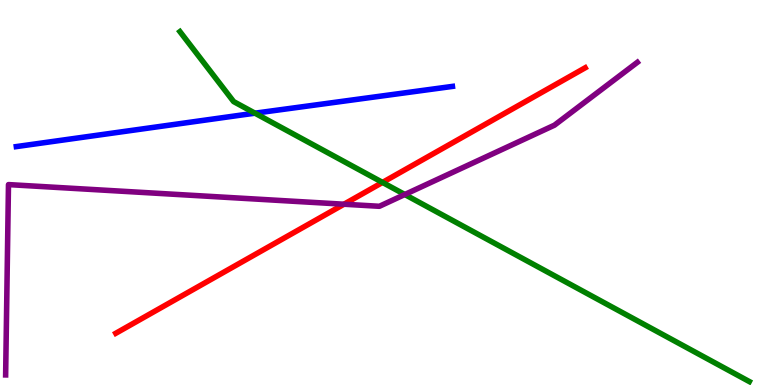[{'lines': ['blue', 'red'], 'intersections': []}, {'lines': ['green', 'red'], 'intersections': [{'x': 4.94, 'y': 5.26}]}, {'lines': ['purple', 'red'], 'intersections': [{'x': 4.44, 'y': 4.7}]}, {'lines': ['blue', 'green'], 'intersections': [{'x': 3.29, 'y': 7.06}]}, {'lines': ['blue', 'purple'], 'intersections': []}, {'lines': ['green', 'purple'], 'intersections': [{'x': 5.22, 'y': 4.95}]}]